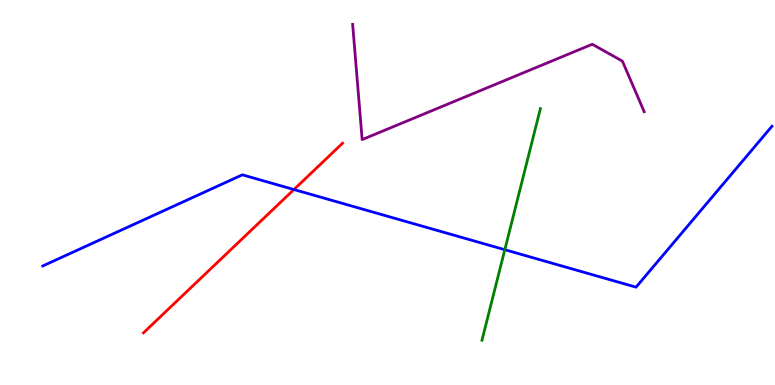[{'lines': ['blue', 'red'], 'intersections': [{'x': 3.79, 'y': 5.08}]}, {'lines': ['green', 'red'], 'intersections': []}, {'lines': ['purple', 'red'], 'intersections': []}, {'lines': ['blue', 'green'], 'intersections': [{'x': 6.51, 'y': 3.51}]}, {'lines': ['blue', 'purple'], 'intersections': []}, {'lines': ['green', 'purple'], 'intersections': []}]